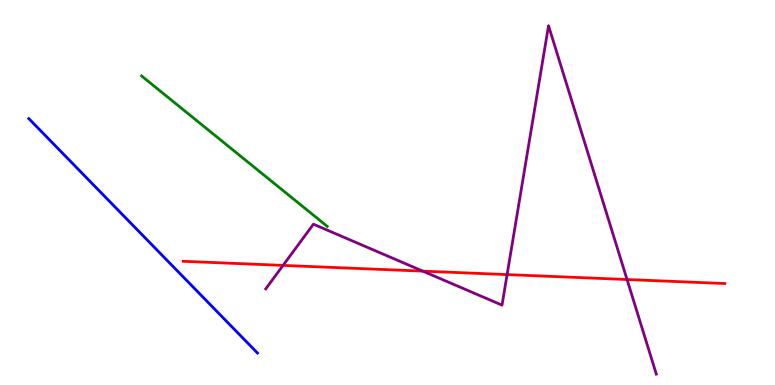[{'lines': ['blue', 'red'], 'intersections': []}, {'lines': ['green', 'red'], 'intersections': []}, {'lines': ['purple', 'red'], 'intersections': [{'x': 3.65, 'y': 3.11}, {'x': 5.46, 'y': 2.96}, {'x': 6.54, 'y': 2.87}, {'x': 8.09, 'y': 2.74}]}, {'lines': ['blue', 'green'], 'intersections': []}, {'lines': ['blue', 'purple'], 'intersections': []}, {'lines': ['green', 'purple'], 'intersections': []}]